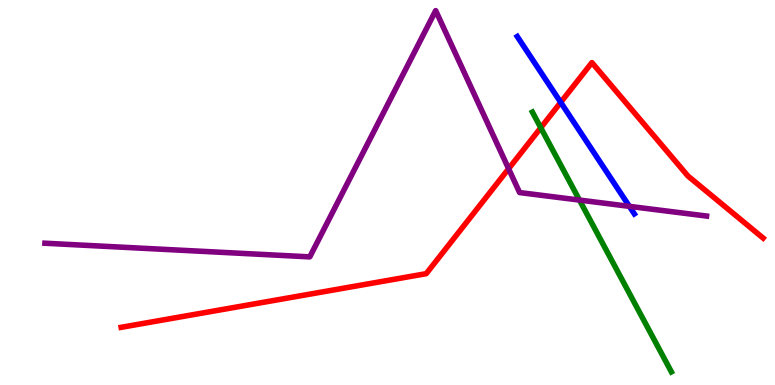[{'lines': ['blue', 'red'], 'intersections': [{'x': 7.23, 'y': 7.34}]}, {'lines': ['green', 'red'], 'intersections': [{'x': 6.98, 'y': 6.68}]}, {'lines': ['purple', 'red'], 'intersections': [{'x': 6.56, 'y': 5.62}]}, {'lines': ['blue', 'green'], 'intersections': []}, {'lines': ['blue', 'purple'], 'intersections': [{'x': 8.12, 'y': 4.64}]}, {'lines': ['green', 'purple'], 'intersections': [{'x': 7.48, 'y': 4.8}]}]